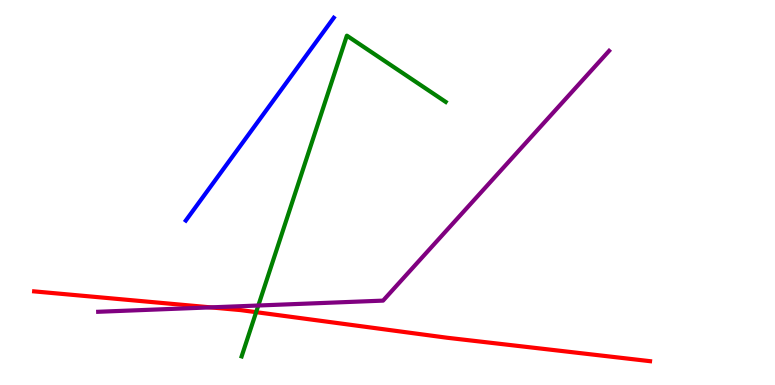[{'lines': ['blue', 'red'], 'intersections': []}, {'lines': ['green', 'red'], 'intersections': [{'x': 3.31, 'y': 1.89}]}, {'lines': ['purple', 'red'], 'intersections': [{'x': 2.72, 'y': 2.02}]}, {'lines': ['blue', 'green'], 'intersections': []}, {'lines': ['blue', 'purple'], 'intersections': []}, {'lines': ['green', 'purple'], 'intersections': [{'x': 3.33, 'y': 2.06}]}]